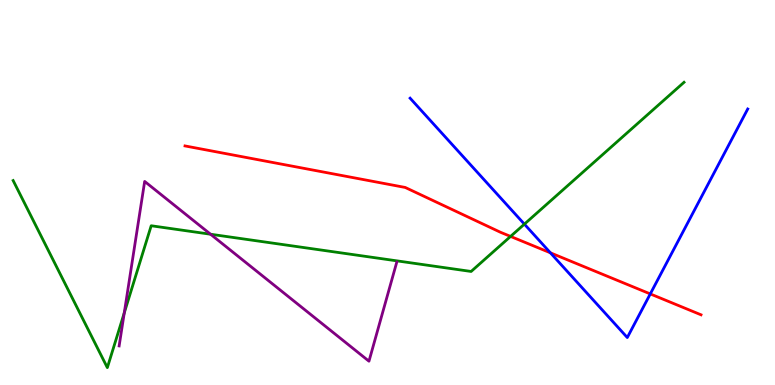[{'lines': ['blue', 'red'], 'intersections': [{'x': 7.1, 'y': 3.43}, {'x': 8.39, 'y': 2.37}]}, {'lines': ['green', 'red'], 'intersections': [{'x': 6.59, 'y': 3.86}]}, {'lines': ['purple', 'red'], 'intersections': []}, {'lines': ['blue', 'green'], 'intersections': [{'x': 6.77, 'y': 4.18}]}, {'lines': ['blue', 'purple'], 'intersections': []}, {'lines': ['green', 'purple'], 'intersections': [{'x': 1.6, 'y': 1.87}, {'x': 2.72, 'y': 3.92}]}]